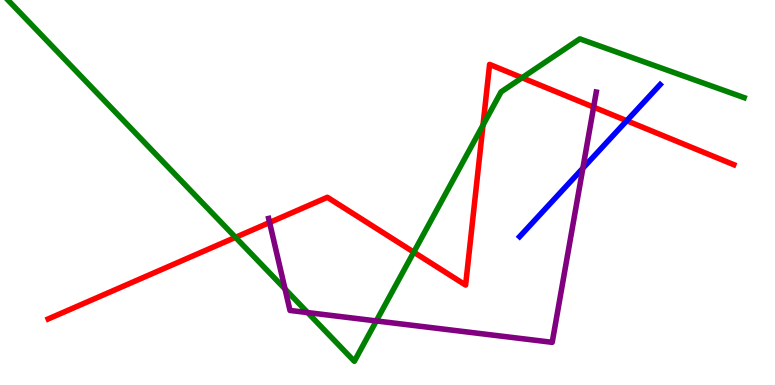[{'lines': ['blue', 'red'], 'intersections': [{'x': 8.09, 'y': 6.86}]}, {'lines': ['green', 'red'], 'intersections': [{'x': 3.04, 'y': 3.84}, {'x': 5.34, 'y': 3.45}, {'x': 6.23, 'y': 6.75}, {'x': 6.74, 'y': 7.98}]}, {'lines': ['purple', 'red'], 'intersections': [{'x': 3.48, 'y': 4.22}, {'x': 7.66, 'y': 7.22}]}, {'lines': ['blue', 'green'], 'intersections': []}, {'lines': ['blue', 'purple'], 'intersections': [{'x': 7.52, 'y': 5.63}]}, {'lines': ['green', 'purple'], 'intersections': [{'x': 3.68, 'y': 2.49}, {'x': 3.97, 'y': 1.88}, {'x': 4.86, 'y': 1.66}]}]